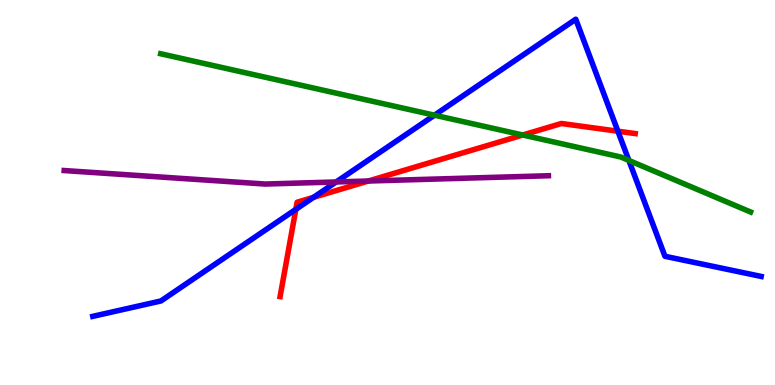[{'lines': ['blue', 'red'], 'intersections': [{'x': 3.82, 'y': 4.56}, {'x': 4.05, 'y': 4.87}, {'x': 7.97, 'y': 6.59}]}, {'lines': ['green', 'red'], 'intersections': [{'x': 6.75, 'y': 6.49}]}, {'lines': ['purple', 'red'], 'intersections': [{'x': 4.75, 'y': 5.3}]}, {'lines': ['blue', 'green'], 'intersections': [{'x': 5.61, 'y': 7.01}, {'x': 8.11, 'y': 5.83}]}, {'lines': ['blue', 'purple'], 'intersections': [{'x': 4.34, 'y': 5.27}]}, {'lines': ['green', 'purple'], 'intersections': []}]